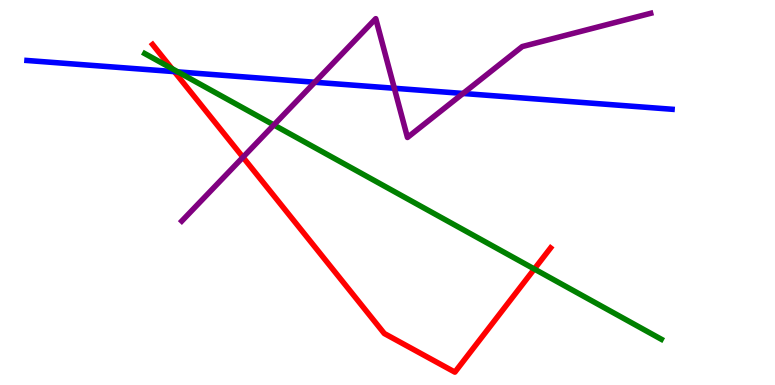[{'lines': ['blue', 'red'], 'intersections': [{'x': 2.25, 'y': 8.14}]}, {'lines': ['green', 'red'], 'intersections': [{'x': 2.22, 'y': 8.22}, {'x': 6.89, 'y': 3.01}]}, {'lines': ['purple', 'red'], 'intersections': [{'x': 3.14, 'y': 5.92}]}, {'lines': ['blue', 'green'], 'intersections': [{'x': 2.3, 'y': 8.13}]}, {'lines': ['blue', 'purple'], 'intersections': [{'x': 4.06, 'y': 7.86}, {'x': 5.09, 'y': 7.71}, {'x': 5.97, 'y': 7.57}]}, {'lines': ['green', 'purple'], 'intersections': [{'x': 3.53, 'y': 6.75}]}]